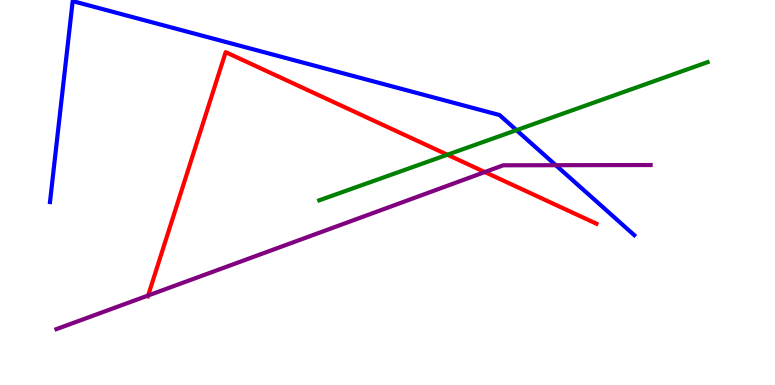[{'lines': ['blue', 'red'], 'intersections': []}, {'lines': ['green', 'red'], 'intersections': [{'x': 5.77, 'y': 5.98}]}, {'lines': ['purple', 'red'], 'intersections': [{'x': 1.91, 'y': 2.32}, {'x': 6.26, 'y': 5.53}]}, {'lines': ['blue', 'green'], 'intersections': [{'x': 6.66, 'y': 6.62}]}, {'lines': ['blue', 'purple'], 'intersections': [{'x': 7.17, 'y': 5.71}]}, {'lines': ['green', 'purple'], 'intersections': []}]